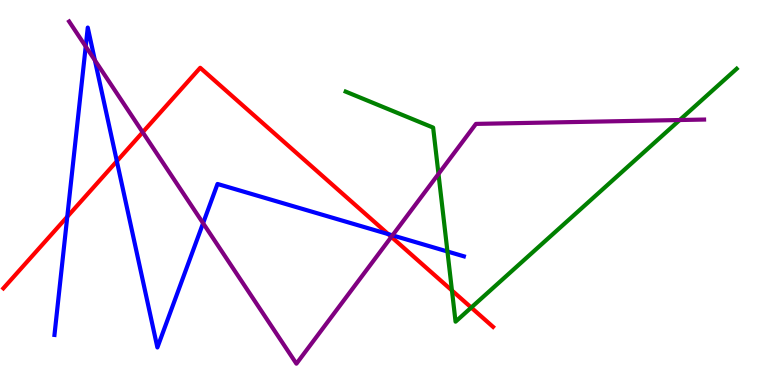[{'lines': ['blue', 'red'], 'intersections': [{'x': 0.868, 'y': 4.37}, {'x': 1.51, 'y': 5.81}, {'x': 5.01, 'y': 3.92}]}, {'lines': ['green', 'red'], 'intersections': [{'x': 5.83, 'y': 2.45}, {'x': 6.08, 'y': 2.01}]}, {'lines': ['purple', 'red'], 'intersections': [{'x': 1.84, 'y': 6.56}, {'x': 5.05, 'y': 3.85}]}, {'lines': ['blue', 'green'], 'intersections': [{'x': 5.77, 'y': 3.47}]}, {'lines': ['blue', 'purple'], 'intersections': [{'x': 1.11, 'y': 8.79}, {'x': 1.22, 'y': 8.43}, {'x': 2.62, 'y': 4.2}, {'x': 5.06, 'y': 3.89}]}, {'lines': ['green', 'purple'], 'intersections': [{'x': 5.66, 'y': 5.48}, {'x': 8.77, 'y': 6.88}]}]